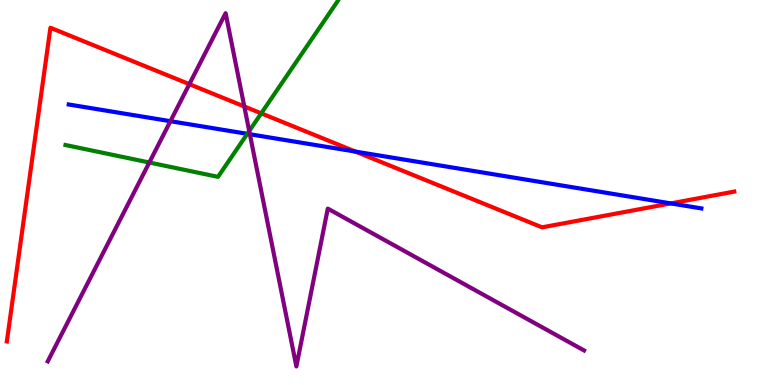[{'lines': ['blue', 'red'], 'intersections': [{'x': 4.59, 'y': 6.06}, {'x': 8.66, 'y': 4.72}]}, {'lines': ['green', 'red'], 'intersections': [{'x': 3.37, 'y': 7.06}]}, {'lines': ['purple', 'red'], 'intersections': [{'x': 2.44, 'y': 7.81}, {'x': 3.15, 'y': 7.23}]}, {'lines': ['blue', 'green'], 'intersections': [{'x': 3.19, 'y': 6.52}]}, {'lines': ['blue', 'purple'], 'intersections': [{'x': 2.2, 'y': 6.85}, {'x': 3.22, 'y': 6.51}]}, {'lines': ['green', 'purple'], 'intersections': [{'x': 1.93, 'y': 5.78}, {'x': 3.22, 'y': 6.6}]}]